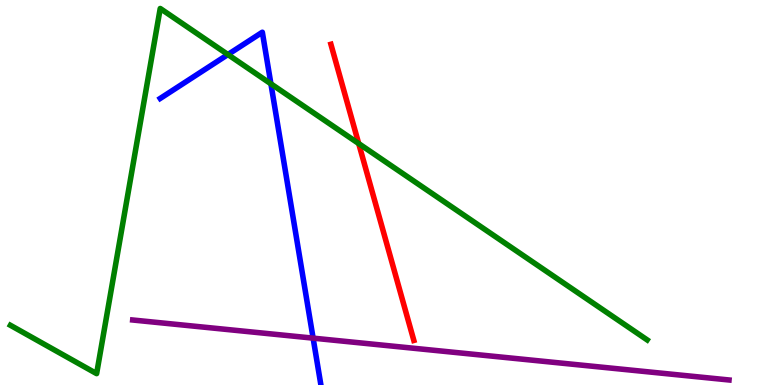[{'lines': ['blue', 'red'], 'intersections': []}, {'lines': ['green', 'red'], 'intersections': [{'x': 4.63, 'y': 6.27}]}, {'lines': ['purple', 'red'], 'intersections': []}, {'lines': ['blue', 'green'], 'intersections': [{'x': 2.94, 'y': 8.58}, {'x': 3.5, 'y': 7.82}]}, {'lines': ['blue', 'purple'], 'intersections': [{'x': 4.04, 'y': 1.22}]}, {'lines': ['green', 'purple'], 'intersections': []}]